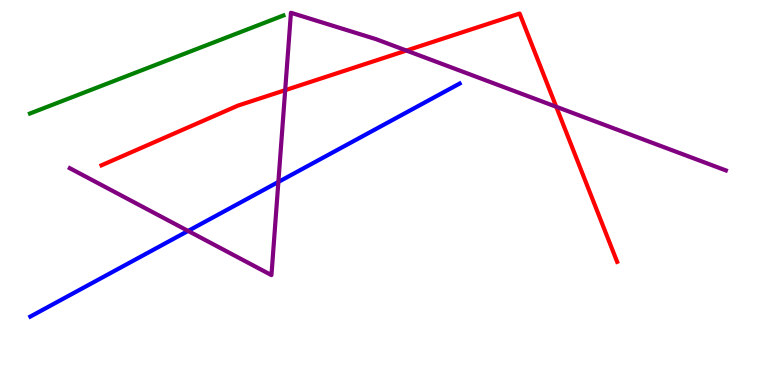[{'lines': ['blue', 'red'], 'intersections': []}, {'lines': ['green', 'red'], 'intersections': []}, {'lines': ['purple', 'red'], 'intersections': [{'x': 3.68, 'y': 7.66}, {'x': 5.24, 'y': 8.69}, {'x': 7.18, 'y': 7.23}]}, {'lines': ['blue', 'green'], 'intersections': []}, {'lines': ['blue', 'purple'], 'intersections': [{'x': 2.43, 'y': 4.0}, {'x': 3.59, 'y': 5.27}]}, {'lines': ['green', 'purple'], 'intersections': []}]